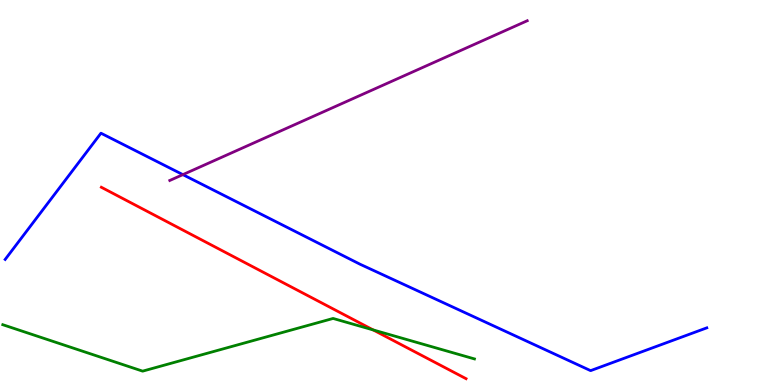[{'lines': ['blue', 'red'], 'intersections': []}, {'lines': ['green', 'red'], 'intersections': [{'x': 4.81, 'y': 1.43}]}, {'lines': ['purple', 'red'], 'intersections': []}, {'lines': ['blue', 'green'], 'intersections': []}, {'lines': ['blue', 'purple'], 'intersections': [{'x': 2.36, 'y': 5.46}]}, {'lines': ['green', 'purple'], 'intersections': []}]